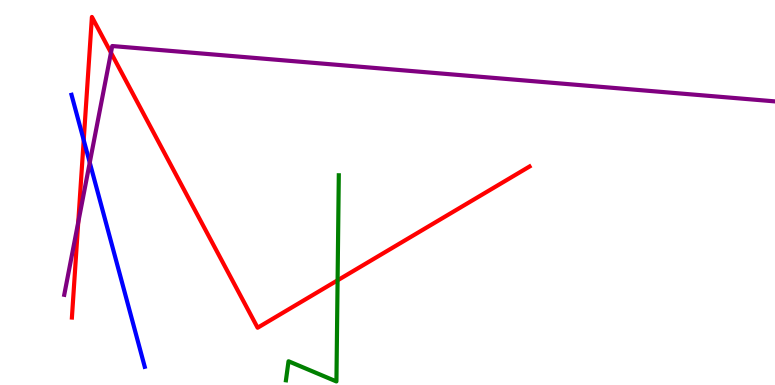[{'lines': ['blue', 'red'], 'intersections': [{'x': 1.08, 'y': 6.36}]}, {'lines': ['green', 'red'], 'intersections': [{'x': 4.36, 'y': 2.72}]}, {'lines': ['purple', 'red'], 'intersections': [{'x': 1.01, 'y': 4.23}, {'x': 1.43, 'y': 8.63}]}, {'lines': ['blue', 'green'], 'intersections': []}, {'lines': ['blue', 'purple'], 'intersections': [{'x': 1.16, 'y': 5.78}]}, {'lines': ['green', 'purple'], 'intersections': []}]